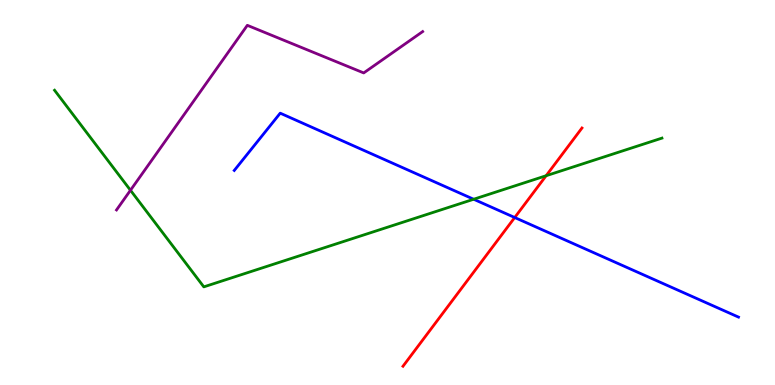[{'lines': ['blue', 'red'], 'intersections': [{'x': 6.64, 'y': 4.35}]}, {'lines': ['green', 'red'], 'intersections': [{'x': 7.05, 'y': 5.44}]}, {'lines': ['purple', 'red'], 'intersections': []}, {'lines': ['blue', 'green'], 'intersections': [{'x': 6.11, 'y': 4.82}]}, {'lines': ['blue', 'purple'], 'intersections': []}, {'lines': ['green', 'purple'], 'intersections': [{'x': 1.68, 'y': 5.06}]}]